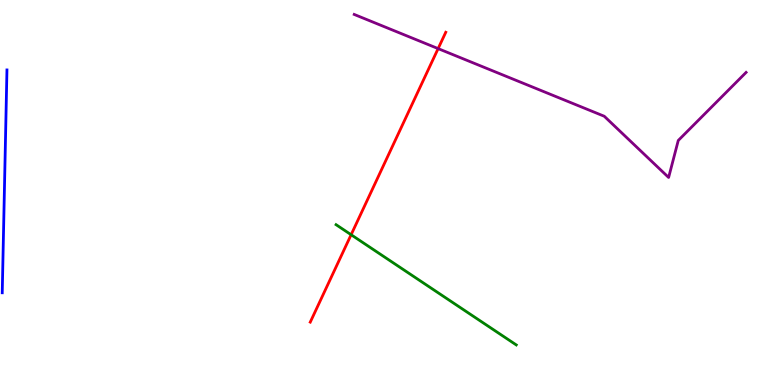[{'lines': ['blue', 'red'], 'intersections': []}, {'lines': ['green', 'red'], 'intersections': [{'x': 4.53, 'y': 3.9}]}, {'lines': ['purple', 'red'], 'intersections': [{'x': 5.65, 'y': 8.74}]}, {'lines': ['blue', 'green'], 'intersections': []}, {'lines': ['blue', 'purple'], 'intersections': []}, {'lines': ['green', 'purple'], 'intersections': []}]